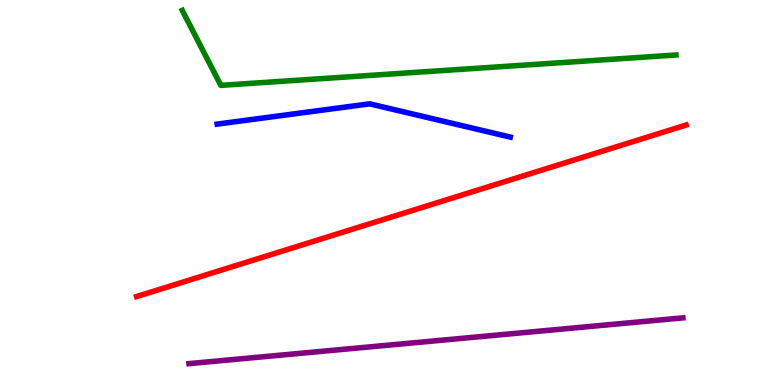[{'lines': ['blue', 'red'], 'intersections': []}, {'lines': ['green', 'red'], 'intersections': []}, {'lines': ['purple', 'red'], 'intersections': []}, {'lines': ['blue', 'green'], 'intersections': []}, {'lines': ['blue', 'purple'], 'intersections': []}, {'lines': ['green', 'purple'], 'intersections': []}]